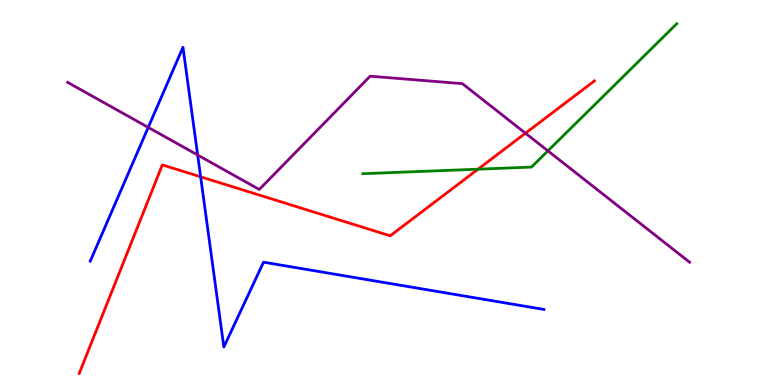[{'lines': ['blue', 'red'], 'intersections': [{'x': 2.59, 'y': 5.41}]}, {'lines': ['green', 'red'], 'intersections': [{'x': 6.17, 'y': 5.61}]}, {'lines': ['purple', 'red'], 'intersections': [{'x': 6.78, 'y': 6.54}]}, {'lines': ['blue', 'green'], 'intersections': []}, {'lines': ['blue', 'purple'], 'intersections': [{'x': 1.91, 'y': 6.69}, {'x': 2.55, 'y': 5.97}]}, {'lines': ['green', 'purple'], 'intersections': [{'x': 7.07, 'y': 6.08}]}]